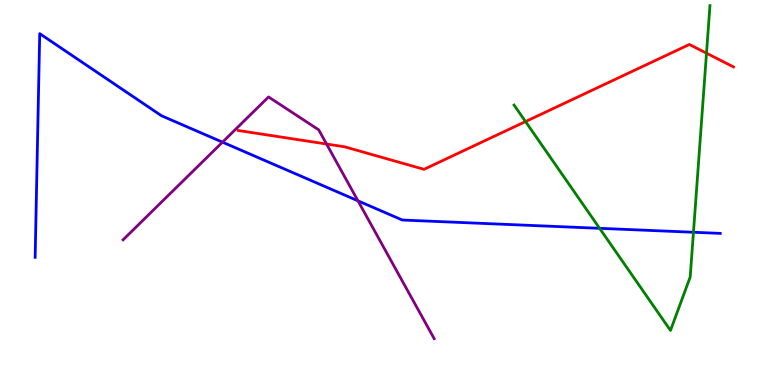[{'lines': ['blue', 'red'], 'intersections': []}, {'lines': ['green', 'red'], 'intersections': [{'x': 6.78, 'y': 6.84}, {'x': 9.12, 'y': 8.62}]}, {'lines': ['purple', 'red'], 'intersections': [{'x': 4.21, 'y': 6.26}]}, {'lines': ['blue', 'green'], 'intersections': [{'x': 7.74, 'y': 4.07}, {'x': 8.95, 'y': 3.97}]}, {'lines': ['blue', 'purple'], 'intersections': [{'x': 2.87, 'y': 6.31}, {'x': 4.62, 'y': 4.78}]}, {'lines': ['green', 'purple'], 'intersections': []}]